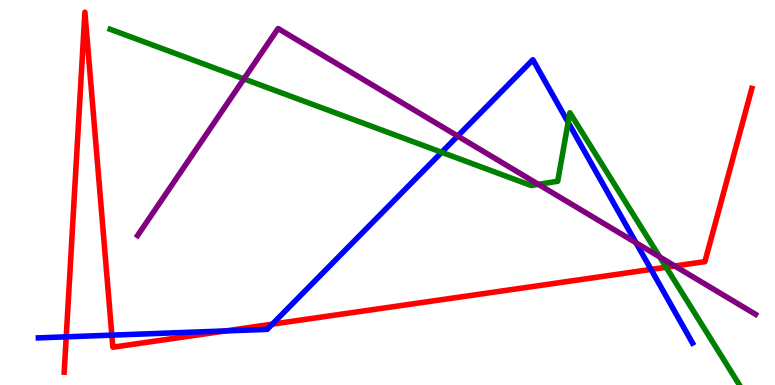[{'lines': ['blue', 'red'], 'intersections': [{'x': 0.855, 'y': 1.25}, {'x': 1.44, 'y': 1.3}, {'x': 2.91, 'y': 1.4}, {'x': 3.51, 'y': 1.58}, {'x': 8.4, 'y': 3.0}]}, {'lines': ['green', 'red'], 'intersections': [{'x': 8.6, 'y': 3.06}]}, {'lines': ['purple', 'red'], 'intersections': [{'x': 8.71, 'y': 3.09}]}, {'lines': ['blue', 'green'], 'intersections': [{'x': 5.7, 'y': 6.04}, {'x': 7.33, 'y': 6.82}]}, {'lines': ['blue', 'purple'], 'intersections': [{'x': 5.91, 'y': 6.47}, {'x': 8.21, 'y': 3.69}]}, {'lines': ['green', 'purple'], 'intersections': [{'x': 3.15, 'y': 7.95}, {'x': 6.95, 'y': 5.21}, {'x': 8.51, 'y': 3.33}]}]